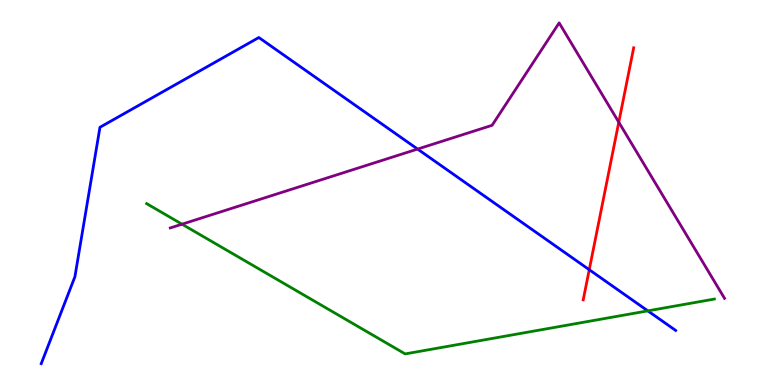[{'lines': ['blue', 'red'], 'intersections': [{'x': 7.6, 'y': 2.99}]}, {'lines': ['green', 'red'], 'intersections': []}, {'lines': ['purple', 'red'], 'intersections': [{'x': 7.98, 'y': 6.83}]}, {'lines': ['blue', 'green'], 'intersections': [{'x': 8.36, 'y': 1.93}]}, {'lines': ['blue', 'purple'], 'intersections': [{'x': 5.39, 'y': 6.13}]}, {'lines': ['green', 'purple'], 'intersections': [{'x': 2.35, 'y': 4.18}]}]